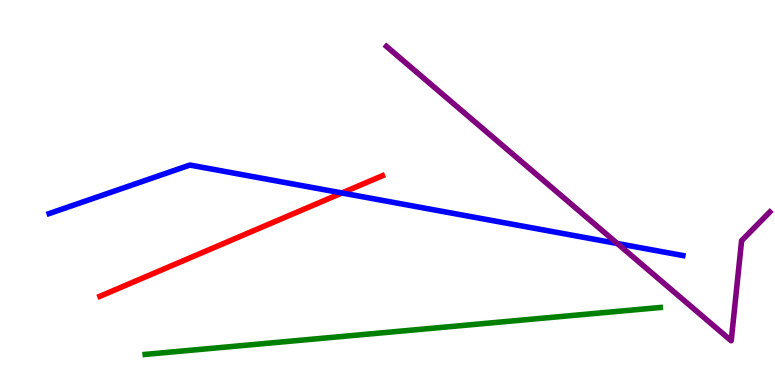[{'lines': ['blue', 'red'], 'intersections': [{'x': 4.41, 'y': 4.99}]}, {'lines': ['green', 'red'], 'intersections': []}, {'lines': ['purple', 'red'], 'intersections': []}, {'lines': ['blue', 'green'], 'intersections': []}, {'lines': ['blue', 'purple'], 'intersections': [{'x': 7.97, 'y': 3.68}]}, {'lines': ['green', 'purple'], 'intersections': []}]